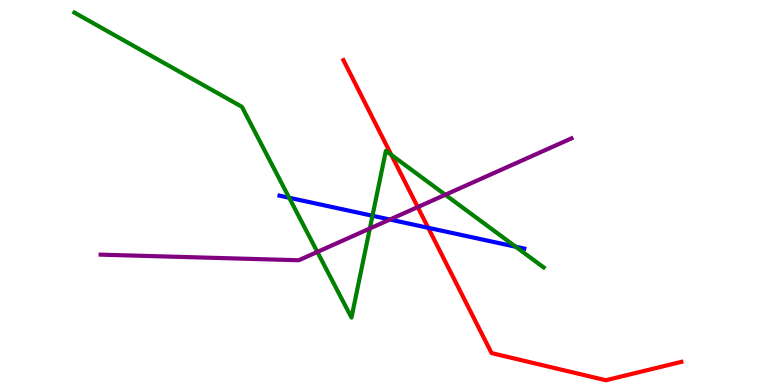[{'lines': ['blue', 'red'], 'intersections': [{'x': 5.53, 'y': 4.08}]}, {'lines': ['green', 'red'], 'intersections': [{'x': 5.05, 'y': 5.98}]}, {'lines': ['purple', 'red'], 'intersections': [{'x': 5.39, 'y': 4.62}]}, {'lines': ['blue', 'green'], 'intersections': [{'x': 3.73, 'y': 4.86}, {'x': 4.81, 'y': 4.4}, {'x': 6.65, 'y': 3.59}]}, {'lines': ['blue', 'purple'], 'intersections': [{'x': 5.03, 'y': 4.3}]}, {'lines': ['green', 'purple'], 'intersections': [{'x': 4.09, 'y': 3.46}, {'x': 4.77, 'y': 4.07}, {'x': 5.75, 'y': 4.94}]}]